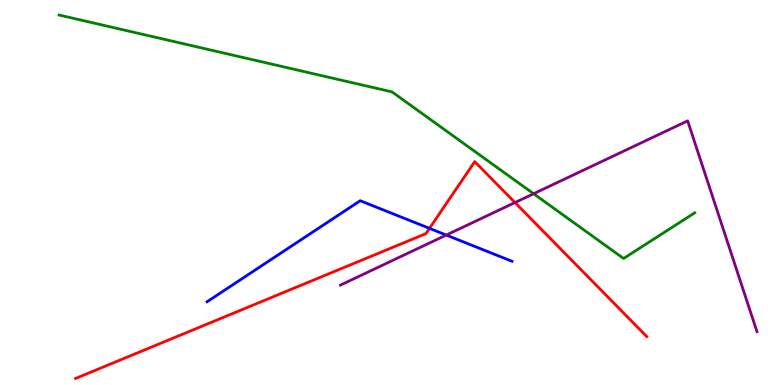[{'lines': ['blue', 'red'], 'intersections': [{'x': 5.54, 'y': 4.07}]}, {'lines': ['green', 'red'], 'intersections': []}, {'lines': ['purple', 'red'], 'intersections': [{'x': 6.64, 'y': 4.74}]}, {'lines': ['blue', 'green'], 'intersections': []}, {'lines': ['blue', 'purple'], 'intersections': [{'x': 5.76, 'y': 3.89}]}, {'lines': ['green', 'purple'], 'intersections': [{'x': 6.89, 'y': 4.97}]}]